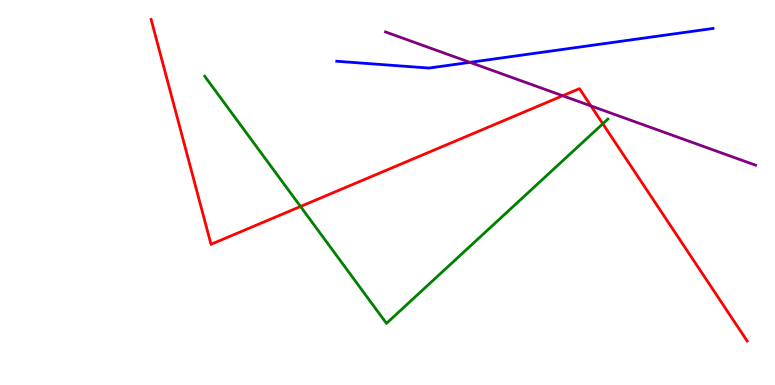[{'lines': ['blue', 'red'], 'intersections': []}, {'lines': ['green', 'red'], 'intersections': [{'x': 3.88, 'y': 4.64}, {'x': 7.78, 'y': 6.79}]}, {'lines': ['purple', 'red'], 'intersections': [{'x': 7.26, 'y': 7.51}, {'x': 7.62, 'y': 7.25}]}, {'lines': ['blue', 'green'], 'intersections': []}, {'lines': ['blue', 'purple'], 'intersections': [{'x': 6.06, 'y': 8.38}]}, {'lines': ['green', 'purple'], 'intersections': []}]